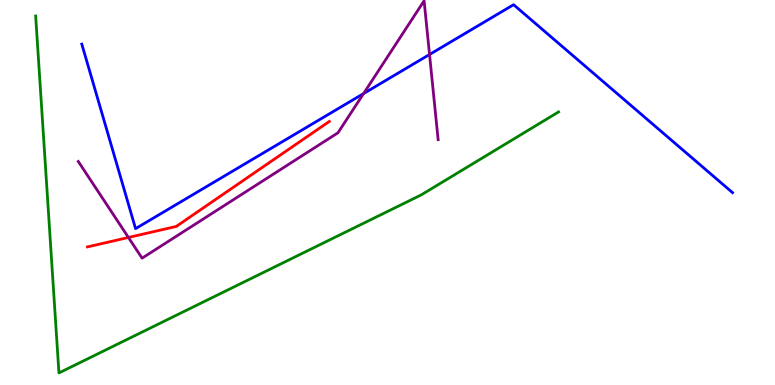[{'lines': ['blue', 'red'], 'intersections': []}, {'lines': ['green', 'red'], 'intersections': []}, {'lines': ['purple', 'red'], 'intersections': [{'x': 1.66, 'y': 3.83}]}, {'lines': ['blue', 'green'], 'intersections': []}, {'lines': ['blue', 'purple'], 'intersections': [{'x': 4.69, 'y': 7.57}, {'x': 5.54, 'y': 8.58}]}, {'lines': ['green', 'purple'], 'intersections': []}]